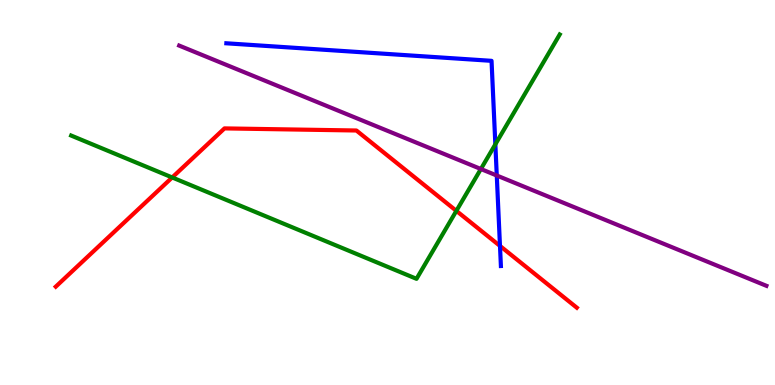[{'lines': ['blue', 'red'], 'intersections': [{'x': 6.45, 'y': 3.61}]}, {'lines': ['green', 'red'], 'intersections': [{'x': 2.22, 'y': 5.39}, {'x': 5.89, 'y': 4.52}]}, {'lines': ['purple', 'red'], 'intersections': []}, {'lines': ['blue', 'green'], 'intersections': [{'x': 6.39, 'y': 6.25}]}, {'lines': ['blue', 'purple'], 'intersections': [{'x': 6.41, 'y': 5.44}]}, {'lines': ['green', 'purple'], 'intersections': [{'x': 6.2, 'y': 5.61}]}]